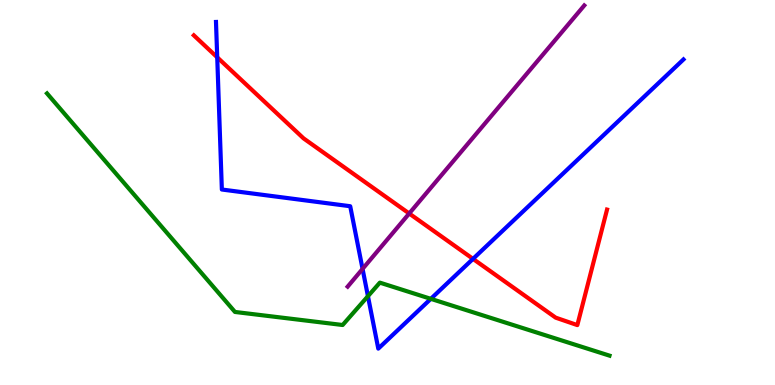[{'lines': ['blue', 'red'], 'intersections': [{'x': 2.8, 'y': 8.51}, {'x': 6.1, 'y': 3.28}]}, {'lines': ['green', 'red'], 'intersections': []}, {'lines': ['purple', 'red'], 'intersections': [{'x': 5.28, 'y': 4.45}]}, {'lines': ['blue', 'green'], 'intersections': [{'x': 4.75, 'y': 2.31}, {'x': 5.56, 'y': 2.24}]}, {'lines': ['blue', 'purple'], 'intersections': [{'x': 4.68, 'y': 3.02}]}, {'lines': ['green', 'purple'], 'intersections': []}]